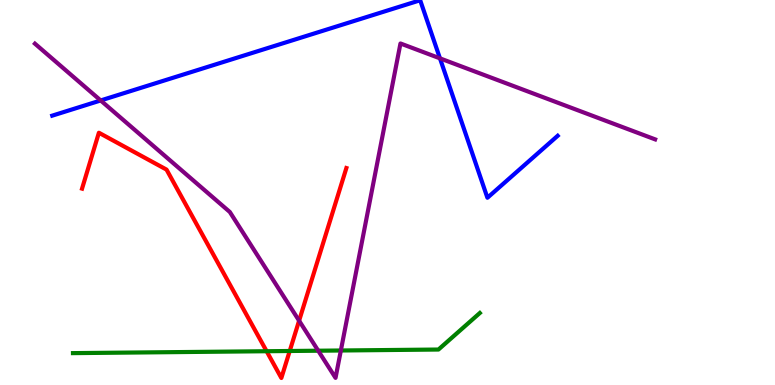[{'lines': ['blue', 'red'], 'intersections': []}, {'lines': ['green', 'red'], 'intersections': [{'x': 3.44, 'y': 0.877}, {'x': 3.74, 'y': 0.883}]}, {'lines': ['purple', 'red'], 'intersections': [{'x': 3.86, 'y': 1.67}]}, {'lines': ['blue', 'green'], 'intersections': []}, {'lines': ['blue', 'purple'], 'intersections': [{'x': 1.3, 'y': 7.39}, {'x': 5.68, 'y': 8.48}]}, {'lines': ['green', 'purple'], 'intersections': [{'x': 4.11, 'y': 0.891}, {'x': 4.4, 'y': 0.896}]}]